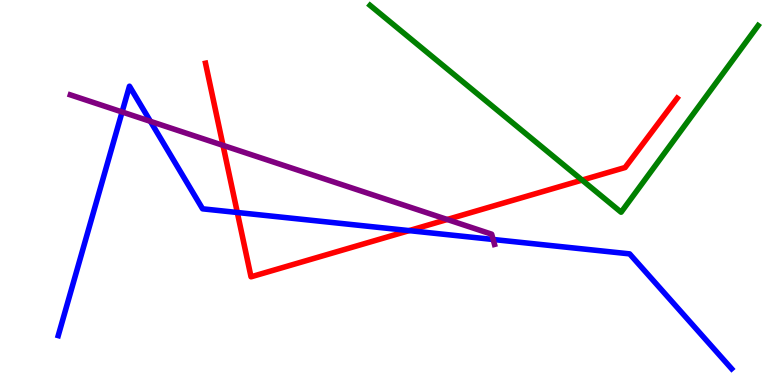[{'lines': ['blue', 'red'], 'intersections': [{'x': 3.06, 'y': 4.48}, {'x': 5.28, 'y': 4.01}]}, {'lines': ['green', 'red'], 'intersections': [{'x': 7.51, 'y': 5.32}]}, {'lines': ['purple', 'red'], 'intersections': [{'x': 2.88, 'y': 6.22}, {'x': 5.77, 'y': 4.3}]}, {'lines': ['blue', 'green'], 'intersections': []}, {'lines': ['blue', 'purple'], 'intersections': [{'x': 1.58, 'y': 7.09}, {'x': 1.94, 'y': 6.85}, {'x': 6.36, 'y': 3.78}]}, {'lines': ['green', 'purple'], 'intersections': []}]